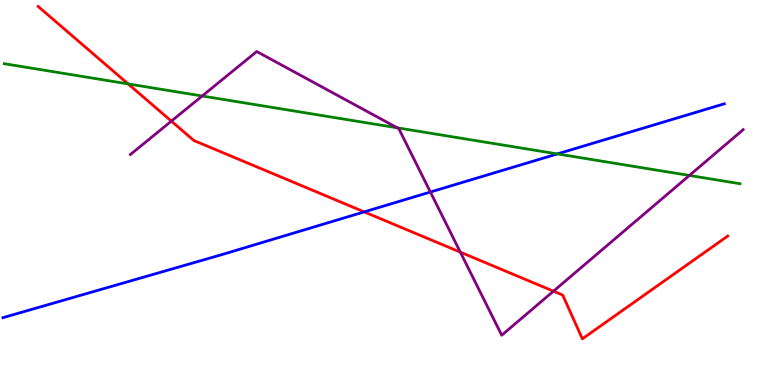[{'lines': ['blue', 'red'], 'intersections': [{'x': 4.7, 'y': 4.5}]}, {'lines': ['green', 'red'], 'intersections': [{'x': 1.65, 'y': 7.82}]}, {'lines': ['purple', 'red'], 'intersections': [{'x': 2.21, 'y': 6.85}, {'x': 5.94, 'y': 3.45}, {'x': 7.14, 'y': 2.44}]}, {'lines': ['blue', 'green'], 'intersections': [{'x': 7.19, 'y': 6.0}]}, {'lines': ['blue', 'purple'], 'intersections': [{'x': 5.55, 'y': 5.01}]}, {'lines': ['green', 'purple'], 'intersections': [{'x': 2.61, 'y': 7.51}, {'x': 5.13, 'y': 6.68}, {'x': 8.9, 'y': 5.44}]}]